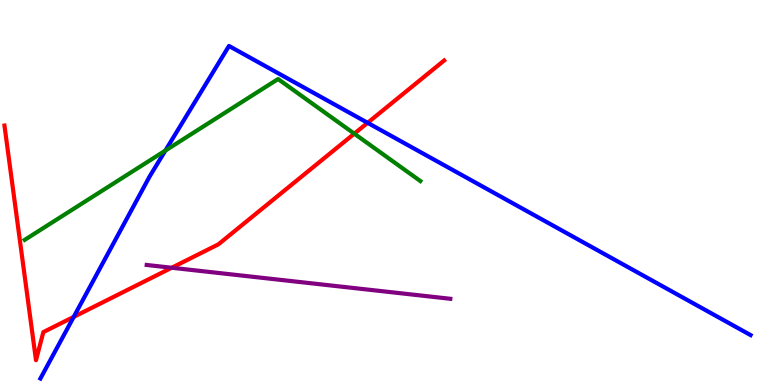[{'lines': ['blue', 'red'], 'intersections': [{'x': 0.952, 'y': 1.77}, {'x': 4.74, 'y': 6.81}]}, {'lines': ['green', 'red'], 'intersections': [{'x': 4.57, 'y': 6.53}]}, {'lines': ['purple', 'red'], 'intersections': [{'x': 2.22, 'y': 3.05}]}, {'lines': ['blue', 'green'], 'intersections': [{'x': 2.13, 'y': 6.09}]}, {'lines': ['blue', 'purple'], 'intersections': []}, {'lines': ['green', 'purple'], 'intersections': []}]